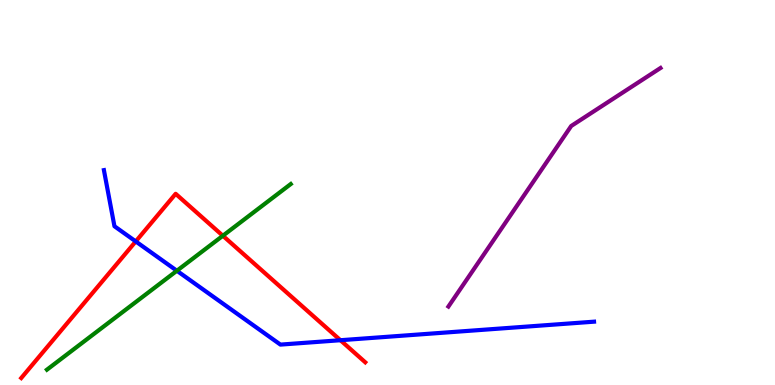[{'lines': ['blue', 'red'], 'intersections': [{'x': 1.75, 'y': 3.73}, {'x': 4.39, 'y': 1.16}]}, {'lines': ['green', 'red'], 'intersections': [{'x': 2.88, 'y': 3.88}]}, {'lines': ['purple', 'red'], 'intersections': []}, {'lines': ['blue', 'green'], 'intersections': [{'x': 2.28, 'y': 2.97}]}, {'lines': ['blue', 'purple'], 'intersections': []}, {'lines': ['green', 'purple'], 'intersections': []}]